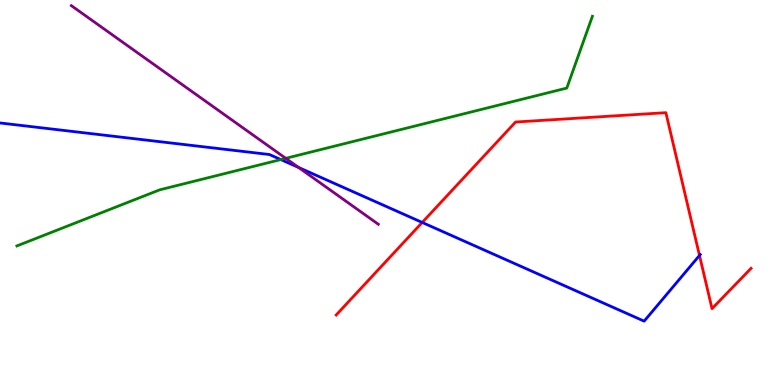[{'lines': ['blue', 'red'], 'intersections': [{'x': 5.45, 'y': 4.22}, {'x': 9.03, 'y': 3.36}]}, {'lines': ['green', 'red'], 'intersections': []}, {'lines': ['purple', 'red'], 'intersections': []}, {'lines': ['blue', 'green'], 'intersections': [{'x': 3.62, 'y': 5.86}]}, {'lines': ['blue', 'purple'], 'intersections': [{'x': 3.85, 'y': 5.65}]}, {'lines': ['green', 'purple'], 'intersections': [{'x': 3.69, 'y': 5.89}]}]